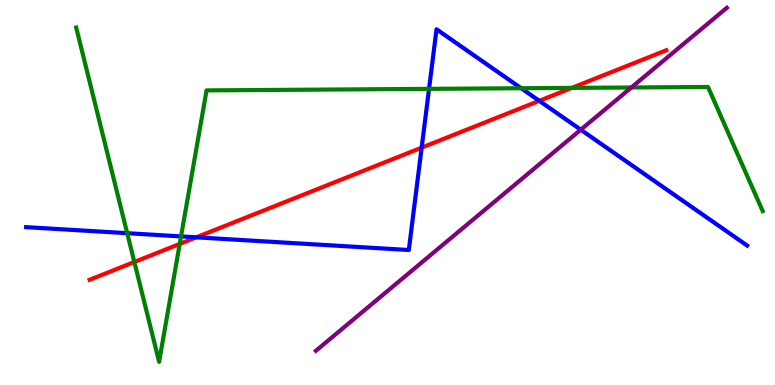[{'lines': ['blue', 'red'], 'intersections': [{'x': 2.53, 'y': 3.84}, {'x': 5.44, 'y': 6.17}, {'x': 6.96, 'y': 7.38}]}, {'lines': ['green', 'red'], 'intersections': [{'x': 1.73, 'y': 3.2}, {'x': 2.32, 'y': 3.66}, {'x': 7.38, 'y': 7.72}]}, {'lines': ['purple', 'red'], 'intersections': []}, {'lines': ['blue', 'green'], 'intersections': [{'x': 1.64, 'y': 3.94}, {'x': 2.34, 'y': 3.86}, {'x': 5.54, 'y': 7.69}, {'x': 6.72, 'y': 7.71}]}, {'lines': ['blue', 'purple'], 'intersections': [{'x': 7.49, 'y': 6.63}]}, {'lines': ['green', 'purple'], 'intersections': [{'x': 8.15, 'y': 7.73}]}]